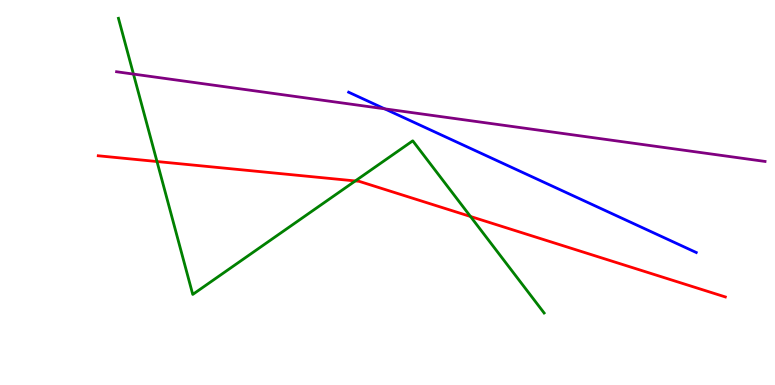[{'lines': ['blue', 'red'], 'intersections': []}, {'lines': ['green', 'red'], 'intersections': [{'x': 2.03, 'y': 5.8}, {'x': 4.58, 'y': 5.3}, {'x': 6.07, 'y': 4.38}]}, {'lines': ['purple', 'red'], 'intersections': []}, {'lines': ['blue', 'green'], 'intersections': []}, {'lines': ['blue', 'purple'], 'intersections': [{'x': 4.96, 'y': 7.17}]}, {'lines': ['green', 'purple'], 'intersections': [{'x': 1.72, 'y': 8.08}]}]